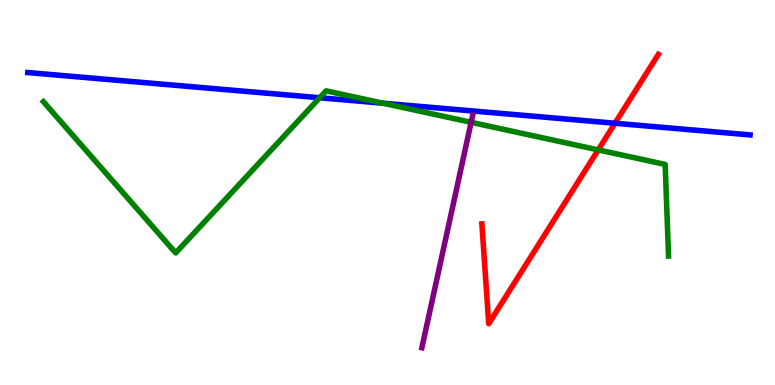[{'lines': ['blue', 'red'], 'intersections': [{'x': 7.94, 'y': 6.8}]}, {'lines': ['green', 'red'], 'intersections': [{'x': 7.72, 'y': 6.11}]}, {'lines': ['purple', 'red'], 'intersections': []}, {'lines': ['blue', 'green'], 'intersections': [{'x': 4.13, 'y': 7.46}, {'x': 4.94, 'y': 7.32}]}, {'lines': ['blue', 'purple'], 'intersections': []}, {'lines': ['green', 'purple'], 'intersections': [{'x': 6.08, 'y': 6.82}]}]